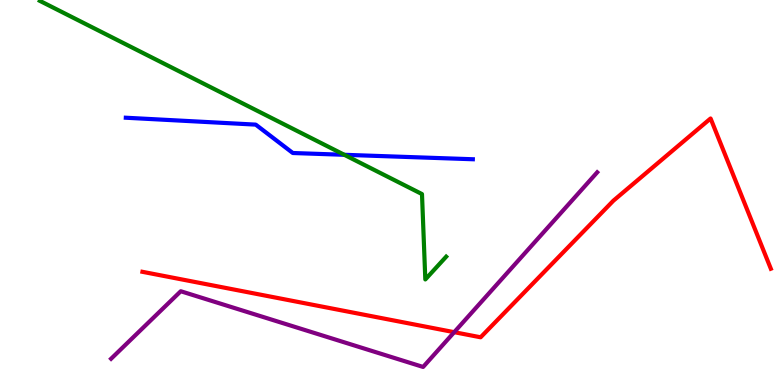[{'lines': ['blue', 'red'], 'intersections': []}, {'lines': ['green', 'red'], 'intersections': []}, {'lines': ['purple', 'red'], 'intersections': [{'x': 5.86, 'y': 1.37}]}, {'lines': ['blue', 'green'], 'intersections': [{'x': 4.44, 'y': 5.98}]}, {'lines': ['blue', 'purple'], 'intersections': []}, {'lines': ['green', 'purple'], 'intersections': []}]